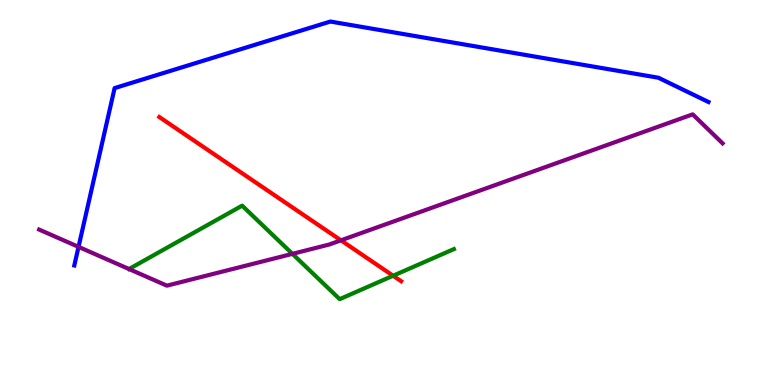[{'lines': ['blue', 'red'], 'intersections': []}, {'lines': ['green', 'red'], 'intersections': [{'x': 5.07, 'y': 2.84}]}, {'lines': ['purple', 'red'], 'intersections': [{'x': 4.4, 'y': 3.76}]}, {'lines': ['blue', 'green'], 'intersections': []}, {'lines': ['blue', 'purple'], 'intersections': [{'x': 1.01, 'y': 3.59}]}, {'lines': ['green', 'purple'], 'intersections': [{'x': 3.77, 'y': 3.41}]}]